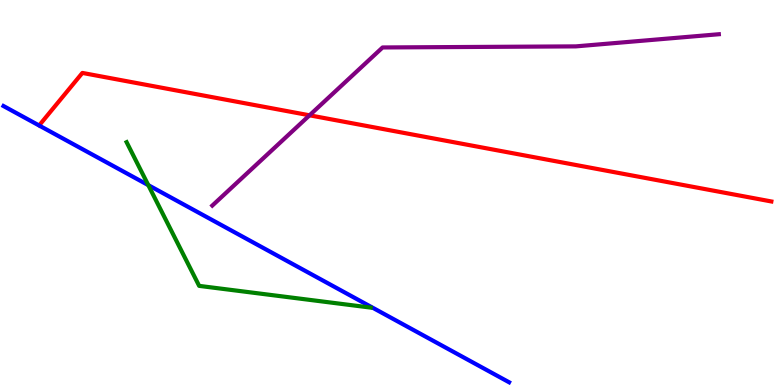[{'lines': ['blue', 'red'], 'intersections': []}, {'lines': ['green', 'red'], 'intersections': []}, {'lines': ['purple', 'red'], 'intersections': [{'x': 3.99, 'y': 7.01}]}, {'lines': ['blue', 'green'], 'intersections': [{'x': 1.91, 'y': 5.19}]}, {'lines': ['blue', 'purple'], 'intersections': []}, {'lines': ['green', 'purple'], 'intersections': []}]